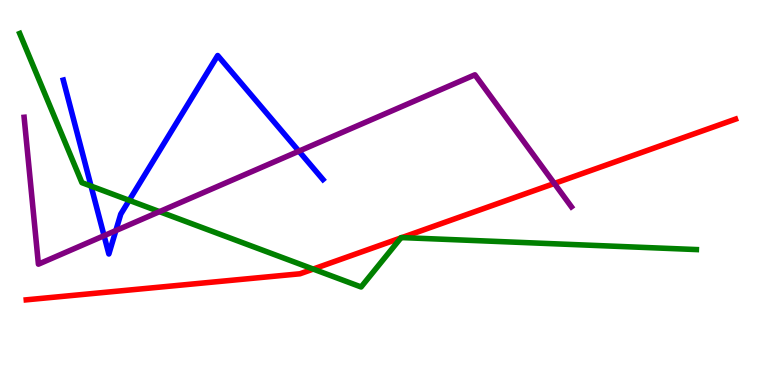[{'lines': ['blue', 'red'], 'intersections': []}, {'lines': ['green', 'red'], 'intersections': [{'x': 4.04, 'y': 3.01}, {'x': 5.17, 'y': 3.82}, {'x': 5.19, 'y': 3.83}]}, {'lines': ['purple', 'red'], 'intersections': [{'x': 7.15, 'y': 5.23}]}, {'lines': ['blue', 'green'], 'intersections': [{'x': 1.17, 'y': 5.17}, {'x': 1.67, 'y': 4.8}]}, {'lines': ['blue', 'purple'], 'intersections': [{'x': 1.34, 'y': 3.88}, {'x': 1.49, 'y': 4.01}, {'x': 3.86, 'y': 6.07}]}, {'lines': ['green', 'purple'], 'intersections': [{'x': 2.06, 'y': 4.5}]}]